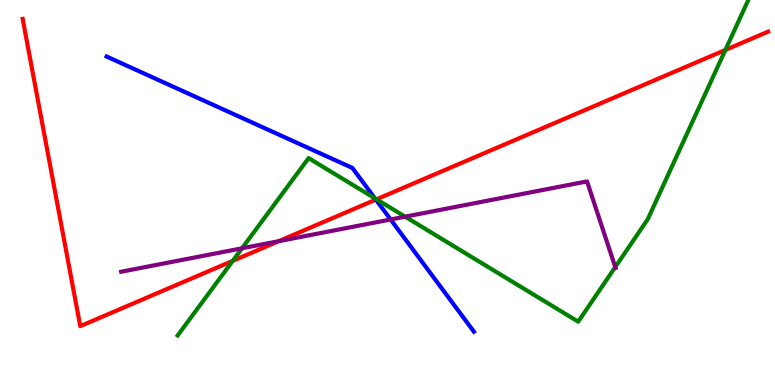[{'lines': ['blue', 'red'], 'intersections': [{'x': 4.85, 'y': 4.82}]}, {'lines': ['green', 'red'], 'intersections': [{'x': 3.0, 'y': 3.22}, {'x': 4.86, 'y': 4.82}, {'x': 9.36, 'y': 8.7}]}, {'lines': ['purple', 'red'], 'intersections': [{'x': 3.6, 'y': 3.74}]}, {'lines': ['blue', 'green'], 'intersections': [{'x': 4.84, 'y': 4.85}]}, {'lines': ['blue', 'purple'], 'intersections': [{'x': 5.04, 'y': 4.3}]}, {'lines': ['green', 'purple'], 'intersections': [{'x': 3.12, 'y': 3.55}, {'x': 5.23, 'y': 4.37}, {'x': 7.94, 'y': 3.06}]}]